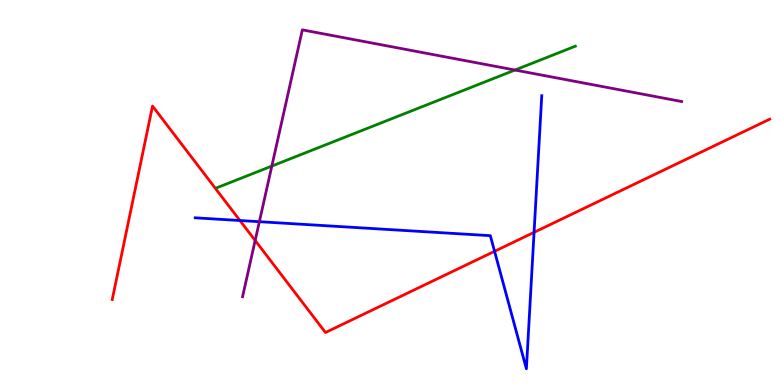[{'lines': ['blue', 'red'], 'intersections': [{'x': 3.1, 'y': 4.27}, {'x': 6.38, 'y': 3.47}, {'x': 6.89, 'y': 3.97}]}, {'lines': ['green', 'red'], 'intersections': []}, {'lines': ['purple', 'red'], 'intersections': [{'x': 3.29, 'y': 3.75}]}, {'lines': ['blue', 'green'], 'intersections': []}, {'lines': ['blue', 'purple'], 'intersections': [{'x': 3.35, 'y': 4.24}]}, {'lines': ['green', 'purple'], 'intersections': [{'x': 3.51, 'y': 5.69}, {'x': 6.64, 'y': 8.18}]}]